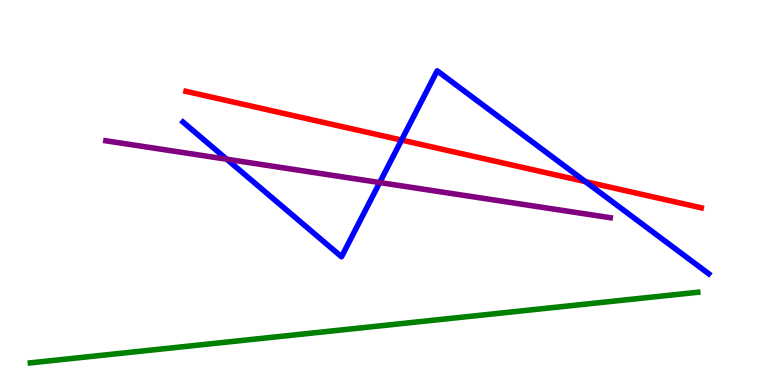[{'lines': ['blue', 'red'], 'intersections': [{'x': 5.18, 'y': 6.36}, {'x': 7.55, 'y': 5.28}]}, {'lines': ['green', 'red'], 'intersections': []}, {'lines': ['purple', 'red'], 'intersections': []}, {'lines': ['blue', 'green'], 'intersections': []}, {'lines': ['blue', 'purple'], 'intersections': [{'x': 2.93, 'y': 5.86}, {'x': 4.9, 'y': 5.26}]}, {'lines': ['green', 'purple'], 'intersections': []}]